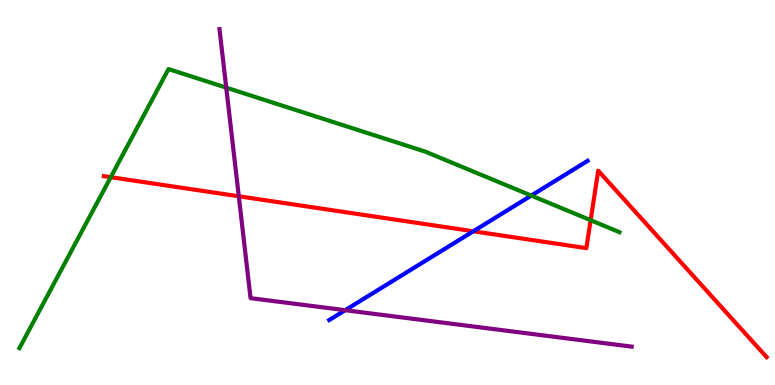[{'lines': ['blue', 'red'], 'intersections': [{'x': 6.11, 'y': 3.99}]}, {'lines': ['green', 'red'], 'intersections': [{'x': 1.43, 'y': 5.4}, {'x': 7.62, 'y': 4.28}]}, {'lines': ['purple', 'red'], 'intersections': [{'x': 3.08, 'y': 4.9}]}, {'lines': ['blue', 'green'], 'intersections': [{'x': 6.85, 'y': 4.92}]}, {'lines': ['blue', 'purple'], 'intersections': [{'x': 4.45, 'y': 1.94}]}, {'lines': ['green', 'purple'], 'intersections': [{'x': 2.92, 'y': 7.72}]}]